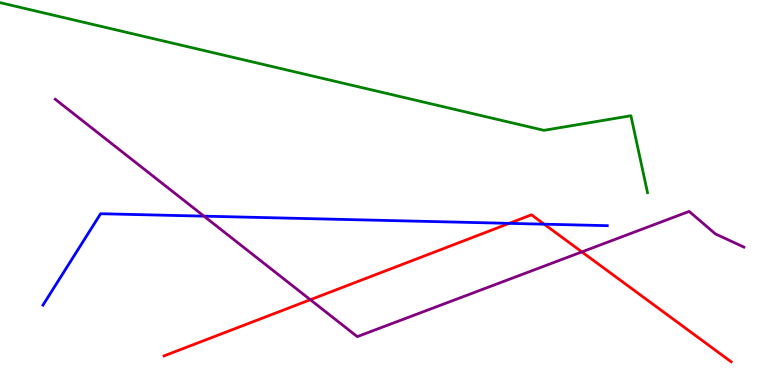[{'lines': ['blue', 'red'], 'intersections': [{'x': 6.57, 'y': 4.2}, {'x': 7.02, 'y': 4.18}]}, {'lines': ['green', 'red'], 'intersections': []}, {'lines': ['purple', 'red'], 'intersections': [{'x': 4.0, 'y': 2.21}, {'x': 7.51, 'y': 3.46}]}, {'lines': ['blue', 'green'], 'intersections': []}, {'lines': ['blue', 'purple'], 'intersections': [{'x': 2.63, 'y': 4.39}]}, {'lines': ['green', 'purple'], 'intersections': []}]